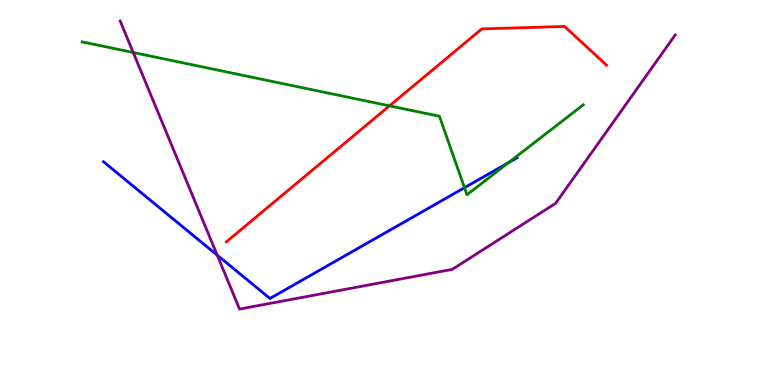[{'lines': ['blue', 'red'], 'intersections': []}, {'lines': ['green', 'red'], 'intersections': [{'x': 5.03, 'y': 7.25}]}, {'lines': ['purple', 'red'], 'intersections': []}, {'lines': ['blue', 'green'], 'intersections': [{'x': 5.99, 'y': 5.12}, {'x': 6.56, 'y': 5.78}]}, {'lines': ['blue', 'purple'], 'intersections': [{'x': 2.8, 'y': 3.37}]}, {'lines': ['green', 'purple'], 'intersections': [{'x': 1.72, 'y': 8.64}]}]